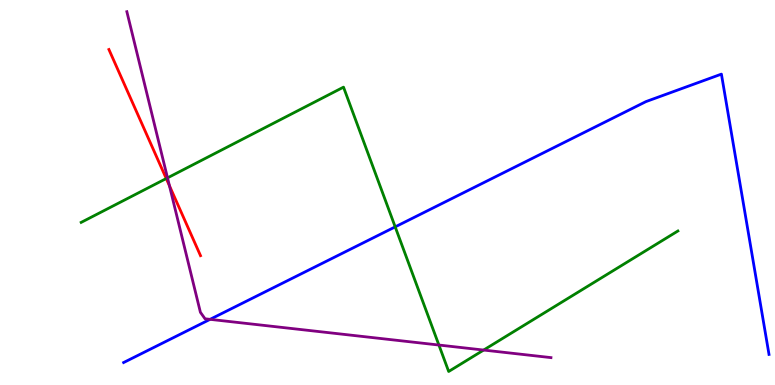[{'lines': ['blue', 'red'], 'intersections': []}, {'lines': ['green', 'red'], 'intersections': [{'x': 2.15, 'y': 5.36}]}, {'lines': ['purple', 'red'], 'intersections': [{'x': 2.19, 'y': 5.18}]}, {'lines': ['blue', 'green'], 'intersections': [{'x': 5.1, 'y': 4.11}]}, {'lines': ['blue', 'purple'], 'intersections': [{'x': 2.71, 'y': 1.71}]}, {'lines': ['green', 'purple'], 'intersections': [{'x': 2.16, 'y': 5.38}, {'x': 5.66, 'y': 1.04}, {'x': 6.24, 'y': 0.908}]}]